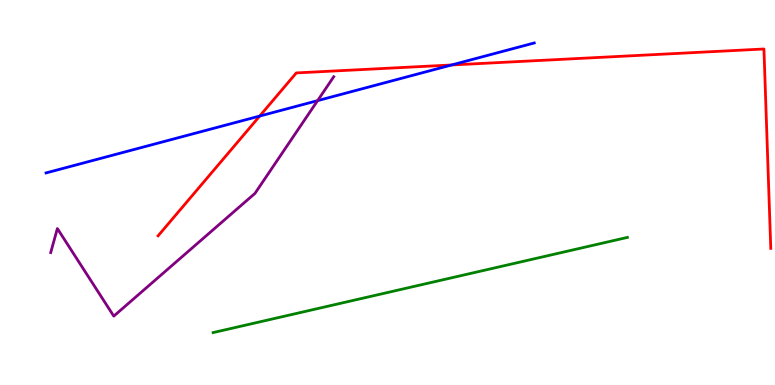[{'lines': ['blue', 'red'], 'intersections': [{'x': 3.35, 'y': 6.99}, {'x': 5.83, 'y': 8.31}]}, {'lines': ['green', 'red'], 'intersections': []}, {'lines': ['purple', 'red'], 'intersections': []}, {'lines': ['blue', 'green'], 'intersections': []}, {'lines': ['blue', 'purple'], 'intersections': [{'x': 4.1, 'y': 7.39}]}, {'lines': ['green', 'purple'], 'intersections': []}]